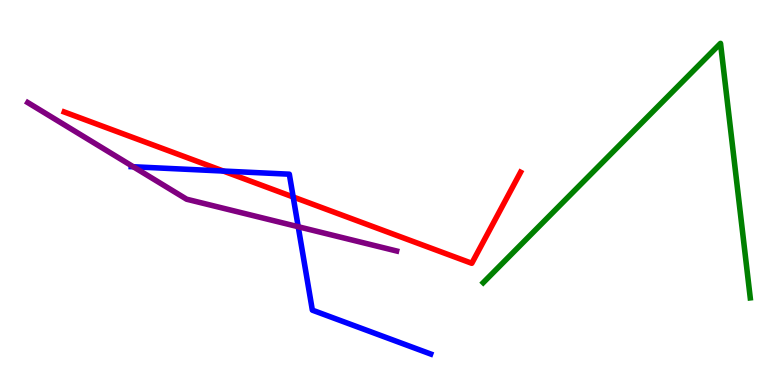[{'lines': ['blue', 'red'], 'intersections': [{'x': 2.88, 'y': 5.56}, {'x': 3.78, 'y': 4.88}]}, {'lines': ['green', 'red'], 'intersections': []}, {'lines': ['purple', 'red'], 'intersections': []}, {'lines': ['blue', 'green'], 'intersections': []}, {'lines': ['blue', 'purple'], 'intersections': [{'x': 1.72, 'y': 5.67}, {'x': 3.85, 'y': 4.11}]}, {'lines': ['green', 'purple'], 'intersections': []}]